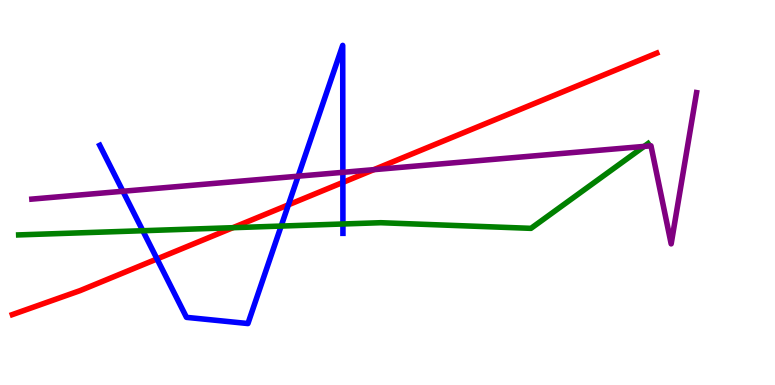[{'lines': ['blue', 'red'], 'intersections': [{'x': 2.03, 'y': 3.27}, {'x': 3.72, 'y': 4.68}, {'x': 4.42, 'y': 5.26}]}, {'lines': ['green', 'red'], 'intersections': [{'x': 3.01, 'y': 4.09}]}, {'lines': ['purple', 'red'], 'intersections': [{'x': 4.82, 'y': 5.59}]}, {'lines': ['blue', 'green'], 'intersections': [{'x': 1.84, 'y': 4.01}, {'x': 3.63, 'y': 4.13}, {'x': 4.42, 'y': 4.18}]}, {'lines': ['blue', 'purple'], 'intersections': [{'x': 1.59, 'y': 5.03}, {'x': 3.85, 'y': 5.42}, {'x': 4.42, 'y': 5.52}]}, {'lines': ['green', 'purple'], 'intersections': [{'x': 8.31, 'y': 6.2}]}]